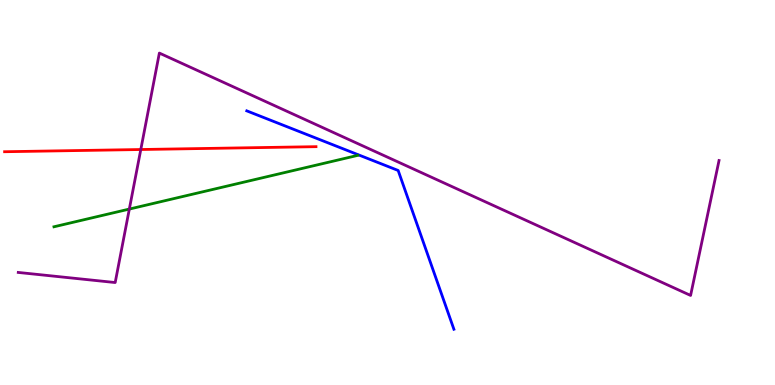[{'lines': ['blue', 'red'], 'intersections': []}, {'lines': ['green', 'red'], 'intersections': []}, {'lines': ['purple', 'red'], 'intersections': [{'x': 1.82, 'y': 6.12}]}, {'lines': ['blue', 'green'], 'intersections': []}, {'lines': ['blue', 'purple'], 'intersections': []}, {'lines': ['green', 'purple'], 'intersections': [{'x': 1.67, 'y': 4.57}]}]